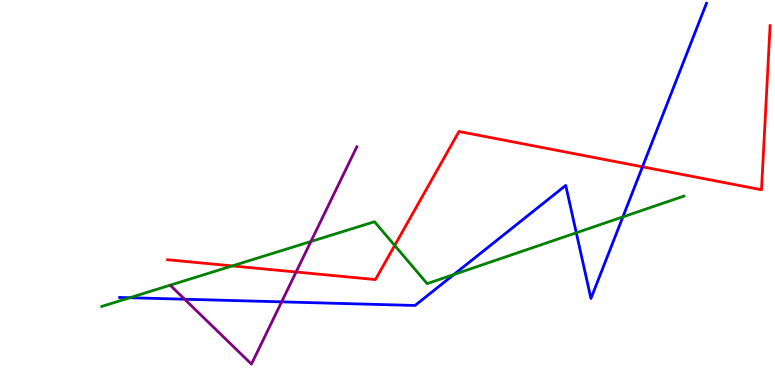[{'lines': ['blue', 'red'], 'intersections': [{'x': 8.29, 'y': 5.67}]}, {'lines': ['green', 'red'], 'intersections': [{'x': 3.0, 'y': 3.09}, {'x': 5.09, 'y': 3.62}]}, {'lines': ['purple', 'red'], 'intersections': [{'x': 3.82, 'y': 2.93}]}, {'lines': ['blue', 'green'], 'intersections': [{'x': 1.67, 'y': 2.27}, {'x': 5.86, 'y': 2.87}, {'x': 7.44, 'y': 3.95}, {'x': 8.04, 'y': 4.37}]}, {'lines': ['blue', 'purple'], 'intersections': [{'x': 2.38, 'y': 2.23}, {'x': 3.63, 'y': 2.16}]}, {'lines': ['green', 'purple'], 'intersections': [{'x': 4.01, 'y': 3.73}]}]